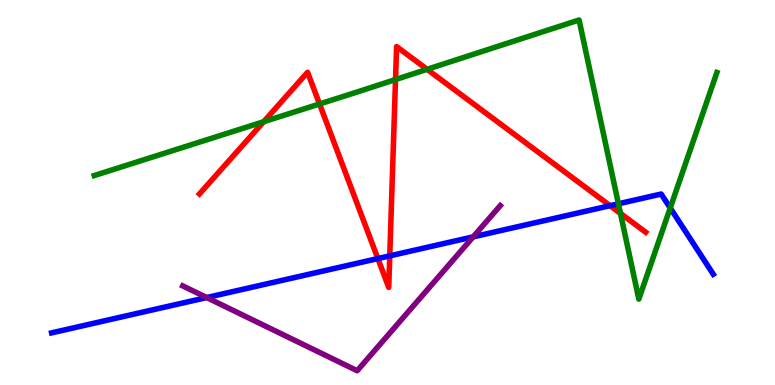[{'lines': ['blue', 'red'], 'intersections': [{'x': 4.88, 'y': 3.28}, {'x': 5.03, 'y': 3.35}, {'x': 7.87, 'y': 4.66}]}, {'lines': ['green', 'red'], 'intersections': [{'x': 3.4, 'y': 6.84}, {'x': 4.12, 'y': 7.3}, {'x': 5.1, 'y': 7.93}, {'x': 5.51, 'y': 8.2}, {'x': 8.01, 'y': 4.46}]}, {'lines': ['purple', 'red'], 'intersections': []}, {'lines': ['blue', 'green'], 'intersections': [{'x': 7.98, 'y': 4.71}, {'x': 8.65, 'y': 4.6}]}, {'lines': ['blue', 'purple'], 'intersections': [{'x': 2.67, 'y': 2.27}, {'x': 6.11, 'y': 3.85}]}, {'lines': ['green', 'purple'], 'intersections': []}]